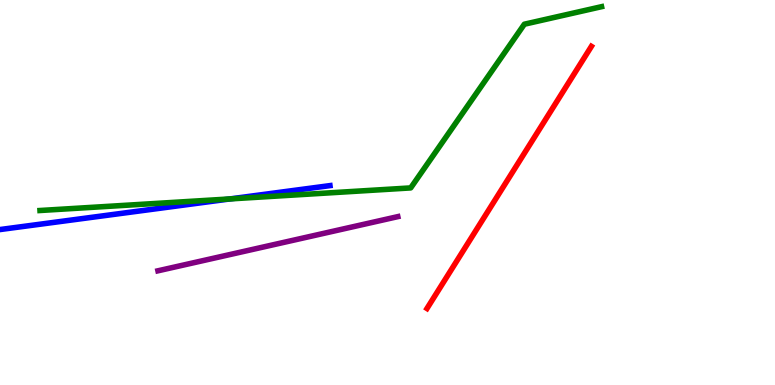[{'lines': ['blue', 'red'], 'intersections': []}, {'lines': ['green', 'red'], 'intersections': []}, {'lines': ['purple', 'red'], 'intersections': []}, {'lines': ['blue', 'green'], 'intersections': [{'x': 2.97, 'y': 4.83}]}, {'lines': ['blue', 'purple'], 'intersections': []}, {'lines': ['green', 'purple'], 'intersections': []}]